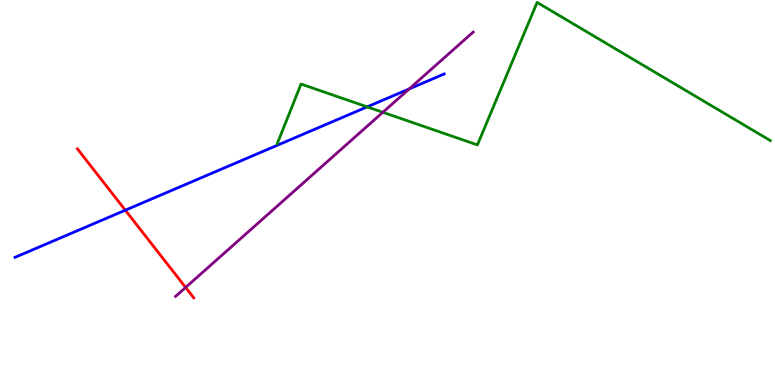[{'lines': ['blue', 'red'], 'intersections': [{'x': 1.62, 'y': 4.54}]}, {'lines': ['green', 'red'], 'intersections': []}, {'lines': ['purple', 'red'], 'intersections': [{'x': 2.4, 'y': 2.53}]}, {'lines': ['blue', 'green'], 'intersections': [{'x': 4.74, 'y': 7.22}]}, {'lines': ['blue', 'purple'], 'intersections': [{'x': 5.28, 'y': 7.69}]}, {'lines': ['green', 'purple'], 'intersections': [{'x': 4.94, 'y': 7.08}]}]